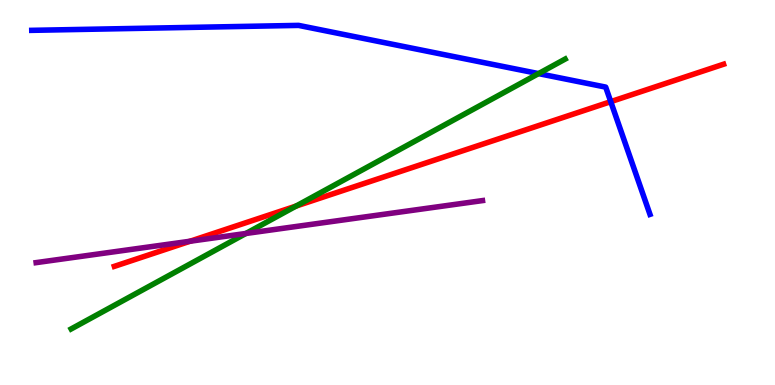[{'lines': ['blue', 'red'], 'intersections': [{'x': 7.88, 'y': 7.36}]}, {'lines': ['green', 'red'], 'intersections': [{'x': 3.82, 'y': 4.65}]}, {'lines': ['purple', 'red'], 'intersections': [{'x': 2.45, 'y': 3.73}]}, {'lines': ['blue', 'green'], 'intersections': [{'x': 6.95, 'y': 8.09}]}, {'lines': ['blue', 'purple'], 'intersections': []}, {'lines': ['green', 'purple'], 'intersections': [{'x': 3.17, 'y': 3.94}]}]